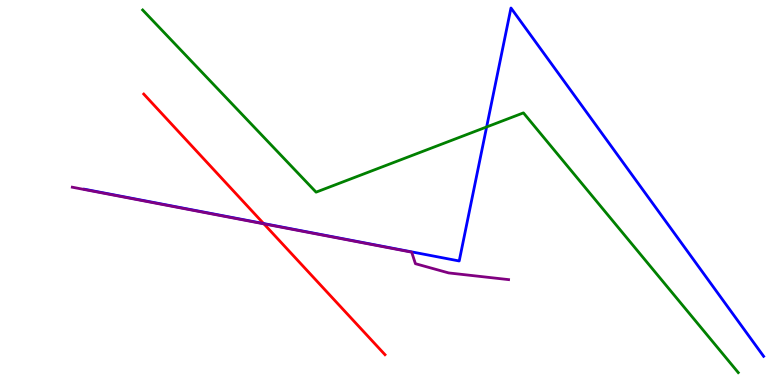[{'lines': ['blue', 'red'], 'intersections': [{'x': 3.4, 'y': 4.19}]}, {'lines': ['green', 'red'], 'intersections': []}, {'lines': ['purple', 'red'], 'intersections': [{'x': 3.41, 'y': 4.18}]}, {'lines': ['blue', 'green'], 'intersections': [{'x': 6.28, 'y': 6.7}]}, {'lines': ['blue', 'purple'], 'intersections': []}, {'lines': ['green', 'purple'], 'intersections': []}]